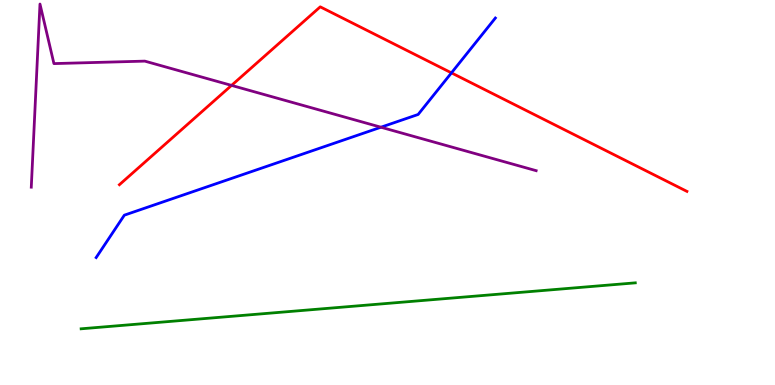[{'lines': ['blue', 'red'], 'intersections': [{'x': 5.83, 'y': 8.11}]}, {'lines': ['green', 'red'], 'intersections': []}, {'lines': ['purple', 'red'], 'intersections': [{'x': 2.99, 'y': 7.78}]}, {'lines': ['blue', 'green'], 'intersections': []}, {'lines': ['blue', 'purple'], 'intersections': [{'x': 4.92, 'y': 6.7}]}, {'lines': ['green', 'purple'], 'intersections': []}]